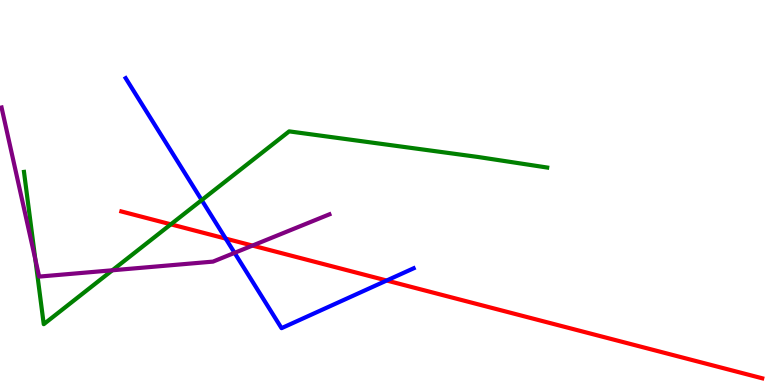[{'lines': ['blue', 'red'], 'intersections': [{'x': 2.91, 'y': 3.8}, {'x': 4.99, 'y': 2.71}]}, {'lines': ['green', 'red'], 'intersections': [{'x': 2.2, 'y': 4.17}]}, {'lines': ['purple', 'red'], 'intersections': [{'x': 3.26, 'y': 3.62}]}, {'lines': ['blue', 'green'], 'intersections': [{'x': 2.6, 'y': 4.8}]}, {'lines': ['blue', 'purple'], 'intersections': [{'x': 3.03, 'y': 3.43}]}, {'lines': ['green', 'purple'], 'intersections': [{'x': 0.456, 'y': 3.26}, {'x': 1.45, 'y': 2.98}]}]